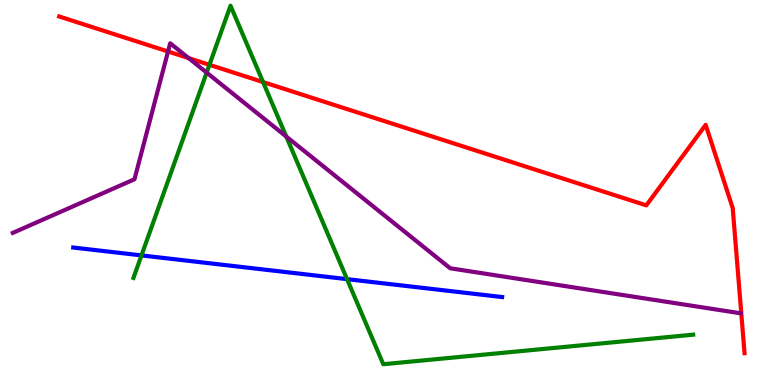[{'lines': ['blue', 'red'], 'intersections': []}, {'lines': ['green', 'red'], 'intersections': [{'x': 2.7, 'y': 8.32}, {'x': 3.39, 'y': 7.87}]}, {'lines': ['purple', 'red'], 'intersections': [{'x': 2.17, 'y': 8.66}, {'x': 2.43, 'y': 8.49}]}, {'lines': ['blue', 'green'], 'intersections': [{'x': 1.83, 'y': 3.37}, {'x': 4.48, 'y': 2.75}]}, {'lines': ['blue', 'purple'], 'intersections': []}, {'lines': ['green', 'purple'], 'intersections': [{'x': 2.67, 'y': 8.11}, {'x': 3.69, 'y': 6.45}]}]